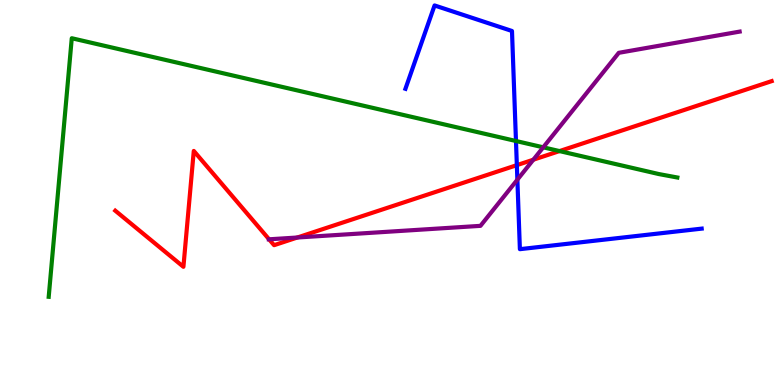[{'lines': ['blue', 'red'], 'intersections': [{'x': 6.67, 'y': 5.71}]}, {'lines': ['green', 'red'], 'intersections': [{'x': 7.22, 'y': 6.08}]}, {'lines': ['purple', 'red'], 'intersections': [{'x': 3.47, 'y': 3.78}, {'x': 3.84, 'y': 3.83}, {'x': 6.88, 'y': 5.85}]}, {'lines': ['blue', 'green'], 'intersections': [{'x': 6.66, 'y': 6.34}]}, {'lines': ['blue', 'purple'], 'intersections': [{'x': 6.68, 'y': 5.33}]}, {'lines': ['green', 'purple'], 'intersections': [{'x': 7.01, 'y': 6.17}]}]